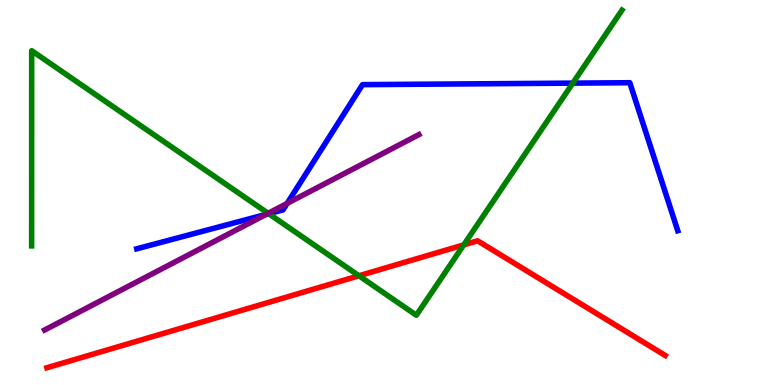[{'lines': ['blue', 'red'], 'intersections': []}, {'lines': ['green', 'red'], 'intersections': [{'x': 4.63, 'y': 2.84}, {'x': 5.98, 'y': 3.64}]}, {'lines': ['purple', 'red'], 'intersections': []}, {'lines': ['blue', 'green'], 'intersections': [{'x': 3.47, 'y': 4.45}, {'x': 7.39, 'y': 7.84}]}, {'lines': ['blue', 'purple'], 'intersections': [{'x': 3.43, 'y': 4.43}, {'x': 3.71, 'y': 4.72}]}, {'lines': ['green', 'purple'], 'intersections': [{'x': 3.46, 'y': 4.46}]}]